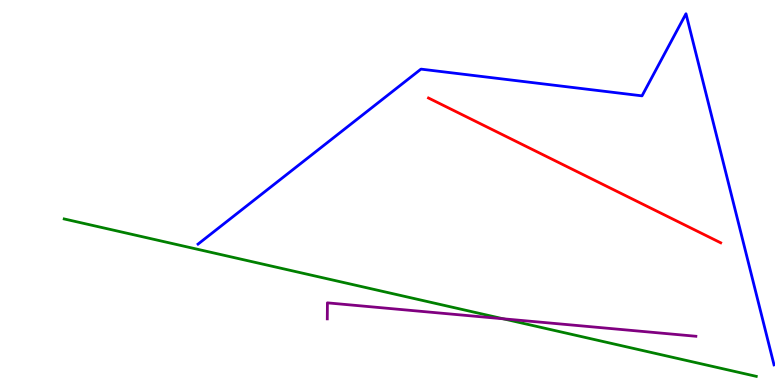[{'lines': ['blue', 'red'], 'intersections': []}, {'lines': ['green', 'red'], 'intersections': []}, {'lines': ['purple', 'red'], 'intersections': []}, {'lines': ['blue', 'green'], 'intersections': []}, {'lines': ['blue', 'purple'], 'intersections': []}, {'lines': ['green', 'purple'], 'intersections': [{'x': 6.49, 'y': 1.72}]}]